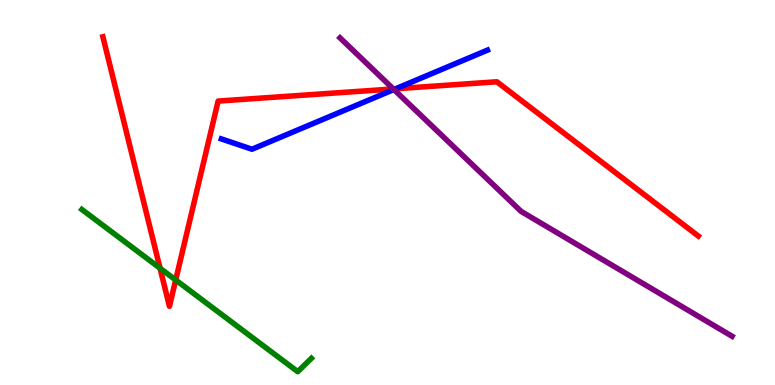[{'lines': ['blue', 'red'], 'intersections': [{'x': 5.1, 'y': 7.69}]}, {'lines': ['green', 'red'], 'intersections': [{'x': 2.07, 'y': 3.03}, {'x': 2.27, 'y': 2.73}]}, {'lines': ['purple', 'red'], 'intersections': [{'x': 5.08, 'y': 7.69}]}, {'lines': ['blue', 'green'], 'intersections': []}, {'lines': ['blue', 'purple'], 'intersections': [{'x': 5.08, 'y': 7.68}]}, {'lines': ['green', 'purple'], 'intersections': []}]